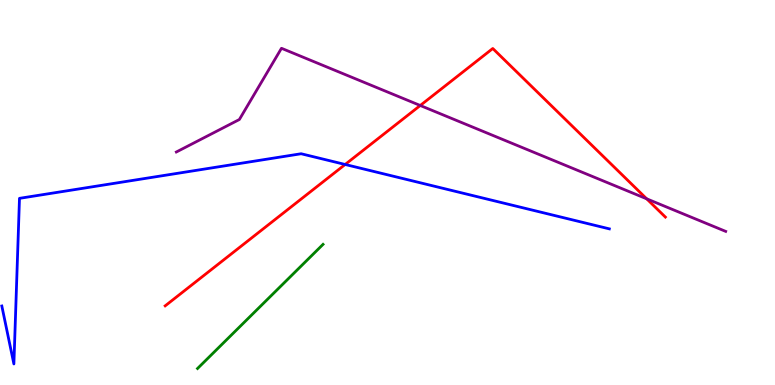[{'lines': ['blue', 'red'], 'intersections': [{'x': 4.45, 'y': 5.73}]}, {'lines': ['green', 'red'], 'intersections': []}, {'lines': ['purple', 'red'], 'intersections': [{'x': 5.42, 'y': 7.26}, {'x': 8.34, 'y': 4.84}]}, {'lines': ['blue', 'green'], 'intersections': []}, {'lines': ['blue', 'purple'], 'intersections': []}, {'lines': ['green', 'purple'], 'intersections': []}]